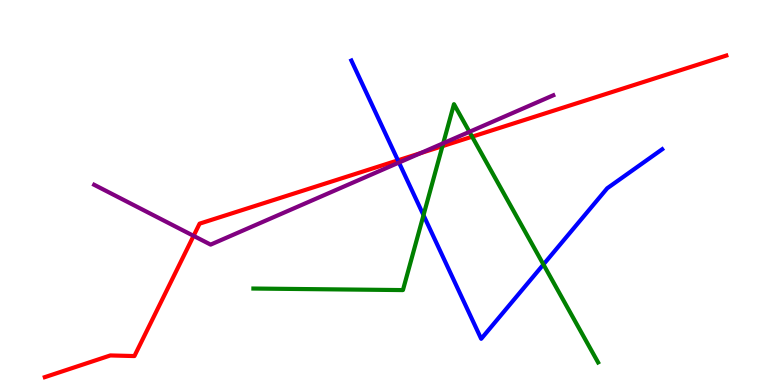[{'lines': ['blue', 'red'], 'intersections': [{'x': 5.13, 'y': 5.83}]}, {'lines': ['green', 'red'], 'intersections': [{'x': 5.71, 'y': 6.2}, {'x': 6.09, 'y': 6.45}]}, {'lines': ['purple', 'red'], 'intersections': [{'x': 2.5, 'y': 3.87}, {'x': 5.43, 'y': 6.02}]}, {'lines': ['blue', 'green'], 'intersections': [{'x': 5.46, 'y': 4.41}, {'x': 7.01, 'y': 3.13}]}, {'lines': ['blue', 'purple'], 'intersections': [{'x': 5.15, 'y': 5.78}]}, {'lines': ['green', 'purple'], 'intersections': [{'x': 5.72, 'y': 6.28}, {'x': 6.06, 'y': 6.58}]}]